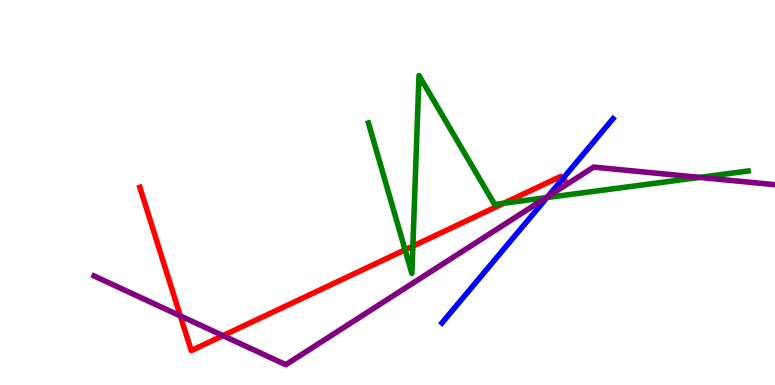[{'lines': ['blue', 'red'], 'intersections': [{'x': 7.26, 'y': 5.36}]}, {'lines': ['green', 'red'], 'intersections': [{'x': 5.23, 'y': 3.51}, {'x': 5.33, 'y': 3.61}, {'x': 6.5, 'y': 4.72}]}, {'lines': ['purple', 'red'], 'intersections': [{'x': 2.33, 'y': 1.8}, {'x': 2.88, 'y': 1.28}]}, {'lines': ['blue', 'green'], 'intersections': [{'x': 7.06, 'y': 4.87}]}, {'lines': ['blue', 'purple'], 'intersections': [{'x': 7.07, 'y': 4.9}]}, {'lines': ['green', 'purple'], 'intersections': [{'x': 7.05, 'y': 4.87}, {'x': 9.03, 'y': 5.39}]}]